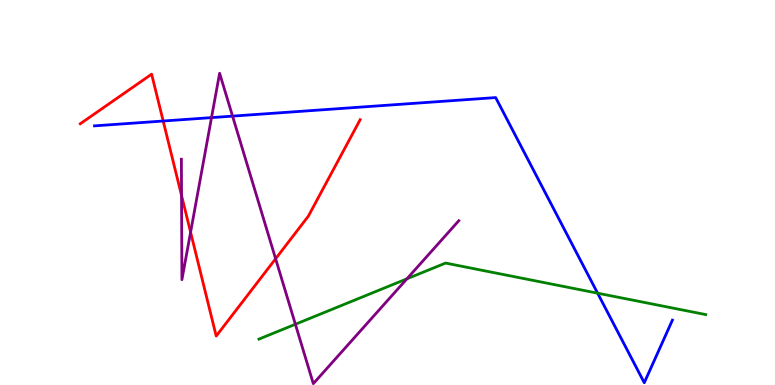[{'lines': ['blue', 'red'], 'intersections': [{'x': 2.11, 'y': 6.86}]}, {'lines': ['green', 'red'], 'intersections': []}, {'lines': ['purple', 'red'], 'intersections': [{'x': 2.34, 'y': 4.92}, {'x': 2.46, 'y': 3.97}, {'x': 3.56, 'y': 3.28}]}, {'lines': ['blue', 'green'], 'intersections': [{'x': 7.71, 'y': 2.39}]}, {'lines': ['blue', 'purple'], 'intersections': [{'x': 2.73, 'y': 6.95}, {'x': 3.0, 'y': 6.98}]}, {'lines': ['green', 'purple'], 'intersections': [{'x': 3.81, 'y': 1.58}, {'x': 5.25, 'y': 2.76}]}]